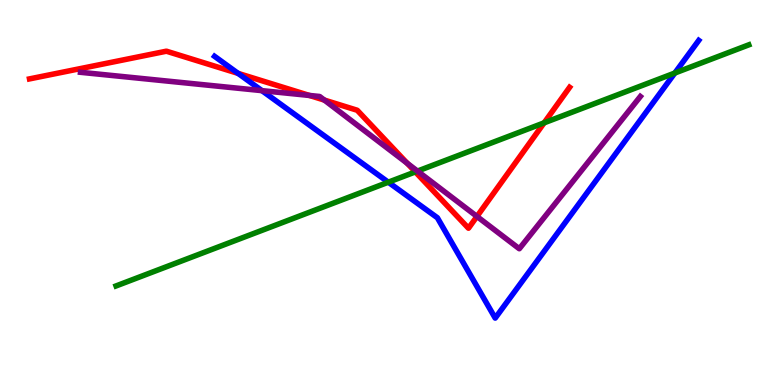[{'lines': ['blue', 'red'], 'intersections': [{'x': 3.07, 'y': 8.09}]}, {'lines': ['green', 'red'], 'intersections': [{'x': 5.36, 'y': 5.54}, {'x': 7.02, 'y': 6.81}]}, {'lines': ['purple', 'red'], 'intersections': [{'x': 3.99, 'y': 7.52}, {'x': 4.19, 'y': 7.4}, {'x': 5.25, 'y': 5.76}, {'x': 6.15, 'y': 4.38}]}, {'lines': ['blue', 'green'], 'intersections': [{'x': 5.01, 'y': 5.27}, {'x': 8.71, 'y': 8.1}]}, {'lines': ['blue', 'purple'], 'intersections': [{'x': 3.38, 'y': 7.65}]}, {'lines': ['green', 'purple'], 'intersections': [{'x': 5.39, 'y': 5.56}]}]